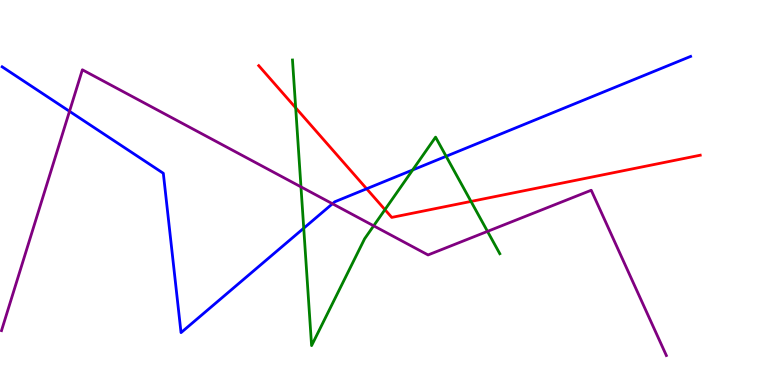[{'lines': ['blue', 'red'], 'intersections': [{'x': 4.73, 'y': 5.1}]}, {'lines': ['green', 'red'], 'intersections': [{'x': 3.82, 'y': 7.2}, {'x': 4.97, 'y': 4.55}, {'x': 6.08, 'y': 4.77}]}, {'lines': ['purple', 'red'], 'intersections': []}, {'lines': ['blue', 'green'], 'intersections': [{'x': 3.92, 'y': 4.07}, {'x': 5.32, 'y': 5.59}, {'x': 5.76, 'y': 5.94}]}, {'lines': ['blue', 'purple'], 'intersections': [{'x': 0.897, 'y': 7.11}, {'x': 4.29, 'y': 4.71}]}, {'lines': ['green', 'purple'], 'intersections': [{'x': 3.88, 'y': 5.15}, {'x': 4.82, 'y': 4.13}, {'x': 6.29, 'y': 3.99}]}]